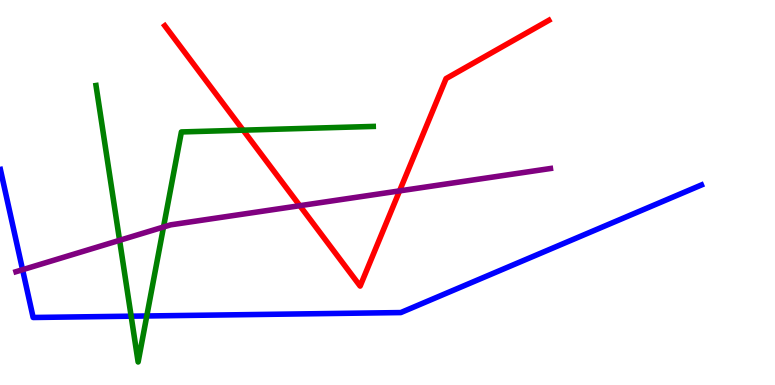[{'lines': ['blue', 'red'], 'intersections': []}, {'lines': ['green', 'red'], 'intersections': [{'x': 3.14, 'y': 6.62}]}, {'lines': ['purple', 'red'], 'intersections': [{'x': 3.87, 'y': 4.66}, {'x': 5.16, 'y': 5.04}]}, {'lines': ['blue', 'green'], 'intersections': [{'x': 1.69, 'y': 1.79}, {'x': 1.89, 'y': 1.79}]}, {'lines': ['blue', 'purple'], 'intersections': [{'x': 0.291, 'y': 2.99}]}, {'lines': ['green', 'purple'], 'intersections': [{'x': 1.54, 'y': 3.76}, {'x': 2.11, 'y': 4.1}]}]